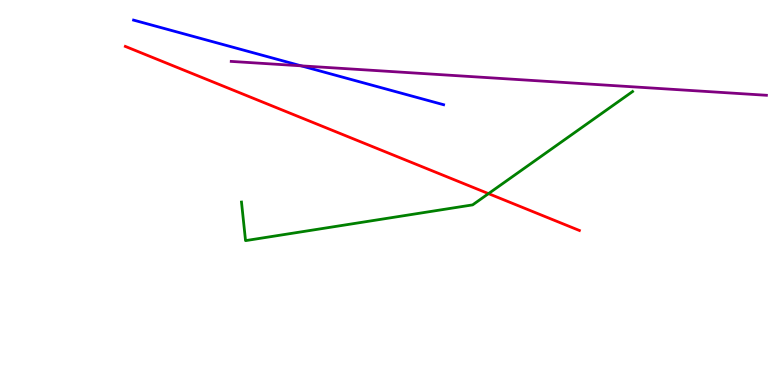[{'lines': ['blue', 'red'], 'intersections': []}, {'lines': ['green', 'red'], 'intersections': [{'x': 6.3, 'y': 4.97}]}, {'lines': ['purple', 'red'], 'intersections': []}, {'lines': ['blue', 'green'], 'intersections': []}, {'lines': ['blue', 'purple'], 'intersections': [{'x': 3.89, 'y': 8.29}]}, {'lines': ['green', 'purple'], 'intersections': []}]